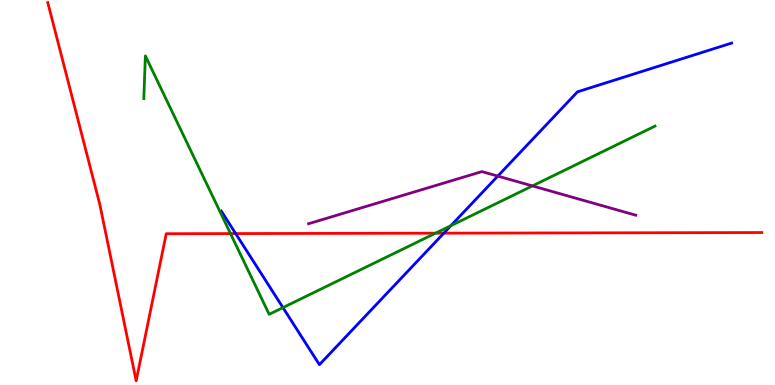[{'lines': ['blue', 'red'], 'intersections': [{'x': 3.04, 'y': 3.93}, {'x': 5.73, 'y': 3.94}]}, {'lines': ['green', 'red'], 'intersections': [{'x': 2.97, 'y': 3.93}, {'x': 5.62, 'y': 3.94}]}, {'lines': ['purple', 'red'], 'intersections': []}, {'lines': ['blue', 'green'], 'intersections': [{'x': 3.65, 'y': 2.01}, {'x': 5.82, 'y': 4.14}]}, {'lines': ['blue', 'purple'], 'intersections': [{'x': 6.42, 'y': 5.43}]}, {'lines': ['green', 'purple'], 'intersections': [{'x': 6.87, 'y': 5.17}]}]